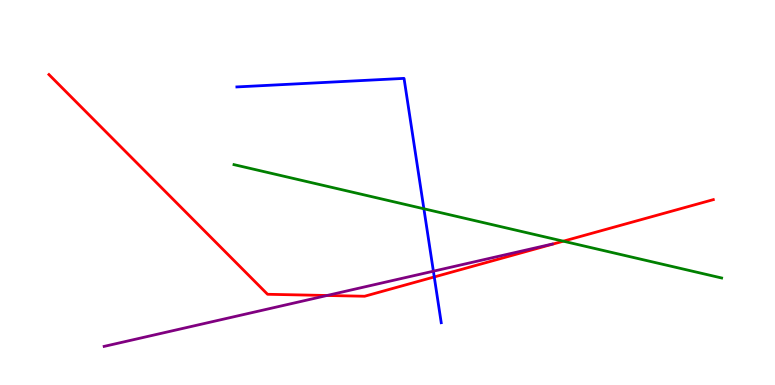[{'lines': ['blue', 'red'], 'intersections': [{'x': 5.6, 'y': 2.81}]}, {'lines': ['green', 'red'], 'intersections': [{'x': 7.27, 'y': 3.74}]}, {'lines': ['purple', 'red'], 'intersections': [{'x': 4.22, 'y': 2.32}]}, {'lines': ['blue', 'green'], 'intersections': [{'x': 5.47, 'y': 4.58}]}, {'lines': ['blue', 'purple'], 'intersections': [{'x': 5.59, 'y': 2.96}]}, {'lines': ['green', 'purple'], 'intersections': []}]